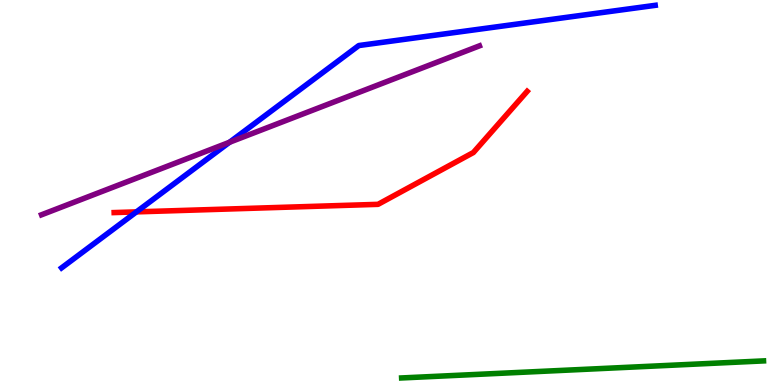[{'lines': ['blue', 'red'], 'intersections': [{'x': 1.76, 'y': 4.5}]}, {'lines': ['green', 'red'], 'intersections': []}, {'lines': ['purple', 'red'], 'intersections': []}, {'lines': ['blue', 'green'], 'intersections': []}, {'lines': ['blue', 'purple'], 'intersections': [{'x': 2.96, 'y': 6.3}]}, {'lines': ['green', 'purple'], 'intersections': []}]